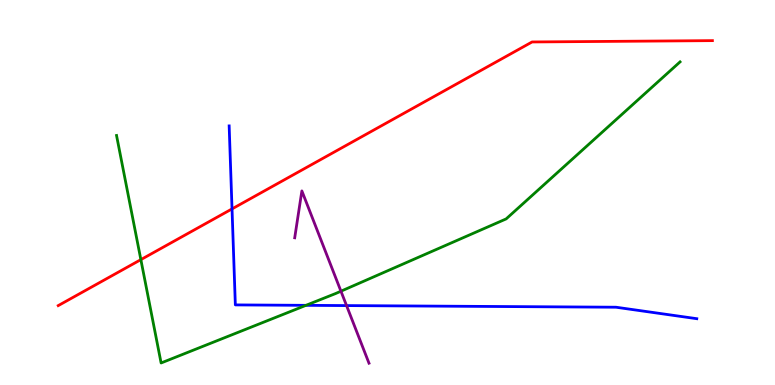[{'lines': ['blue', 'red'], 'intersections': [{'x': 2.99, 'y': 4.57}]}, {'lines': ['green', 'red'], 'intersections': [{'x': 1.82, 'y': 3.26}]}, {'lines': ['purple', 'red'], 'intersections': []}, {'lines': ['blue', 'green'], 'intersections': [{'x': 3.95, 'y': 2.07}]}, {'lines': ['blue', 'purple'], 'intersections': [{'x': 4.47, 'y': 2.06}]}, {'lines': ['green', 'purple'], 'intersections': [{'x': 4.4, 'y': 2.44}]}]